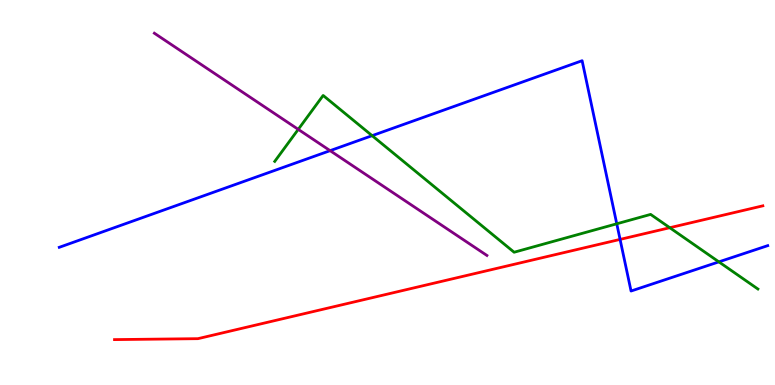[{'lines': ['blue', 'red'], 'intersections': [{'x': 8.0, 'y': 3.78}]}, {'lines': ['green', 'red'], 'intersections': [{'x': 8.64, 'y': 4.09}]}, {'lines': ['purple', 'red'], 'intersections': []}, {'lines': ['blue', 'green'], 'intersections': [{'x': 4.8, 'y': 6.48}, {'x': 7.96, 'y': 4.19}, {'x': 9.28, 'y': 3.2}]}, {'lines': ['blue', 'purple'], 'intersections': [{'x': 4.26, 'y': 6.09}]}, {'lines': ['green', 'purple'], 'intersections': [{'x': 3.85, 'y': 6.64}]}]